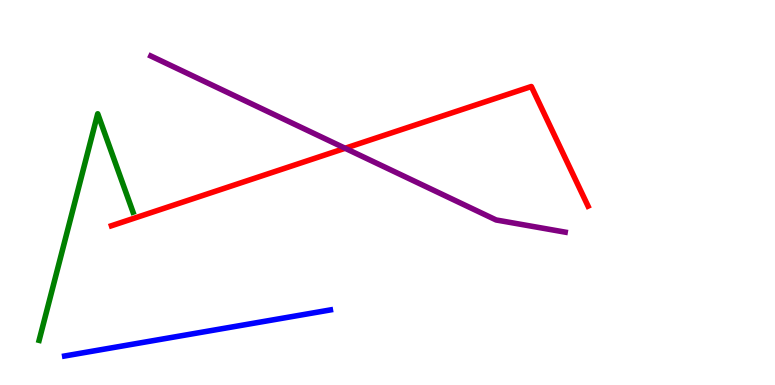[{'lines': ['blue', 'red'], 'intersections': []}, {'lines': ['green', 'red'], 'intersections': []}, {'lines': ['purple', 'red'], 'intersections': [{'x': 4.45, 'y': 6.15}]}, {'lines': ['blue', 'green'], 'intersections': []}, {'lines': ['blue', 'purple'], 'intersections': []}, {'lines': ['green', 'purple'], 'intersections': []}]